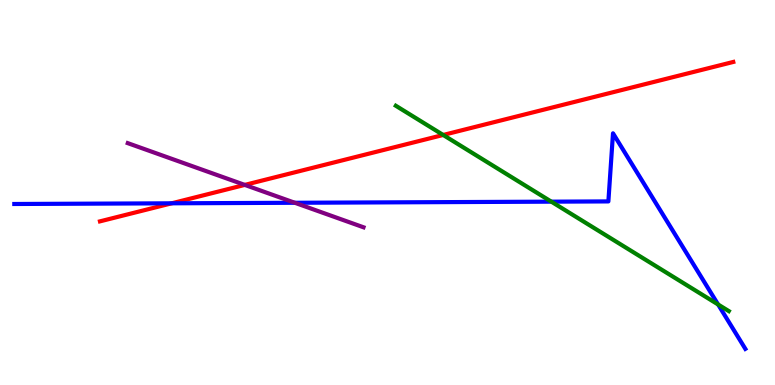[{'lines': ['blue', 'red'], 'intersections': [{'x': 2.22, 'y': 4.72}]}, {'lines': ['green', 'red'], 'intersections': [{'x': 5.72, 'y': 6.49}]}, {'lines': ['purple', 'red'], 'intersections': [{'x': 3.16, 'y': 5.2}]}, {'lines': ['blue', 'green'], 'intersections': [{'x': 7.11, 'y': 4.76}, {'x': 9.27, 'y': 2.09}]}, {'lines': ['blue', 'purple'], 'intersections': [{'x': 3.8, 'y': 4.73}]}, {'lines': ['green', 'purple'], 'intersections': []}]